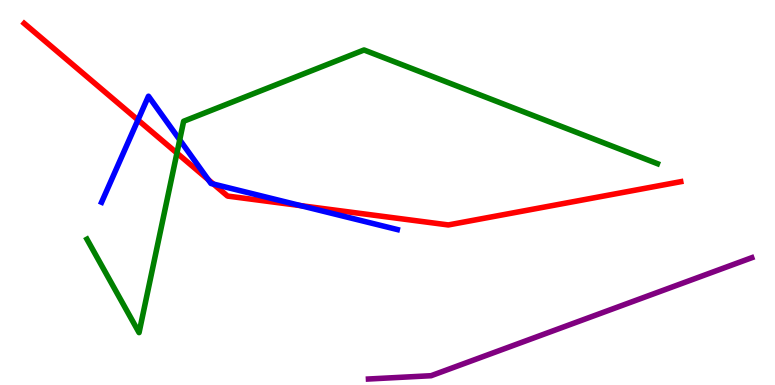[{'lines': ['blue', 'red'], 'intersections': [{'x': 1.78, 'y': 6.88}, {'x': 2.69, 'y': 5.33}, {'x': 2.75, 'y': 5.22}, {'x': 3.88, 'y': 4.66}]}, {'lines': ['green', 'red'], 'intersections': [{'x': 2.28, 'y': 6.02}]}, {'lines': ['purple', 'red'], 'intersections': []}, {'lines': ['blue', 'green'], 'intersections': [{'x': 2.32, 'y': 6.37}]}, {'lines': ['blue', 'purple'], 'intersections': []}, {'lines': ['green', 'purple'], 'intersections': []}]